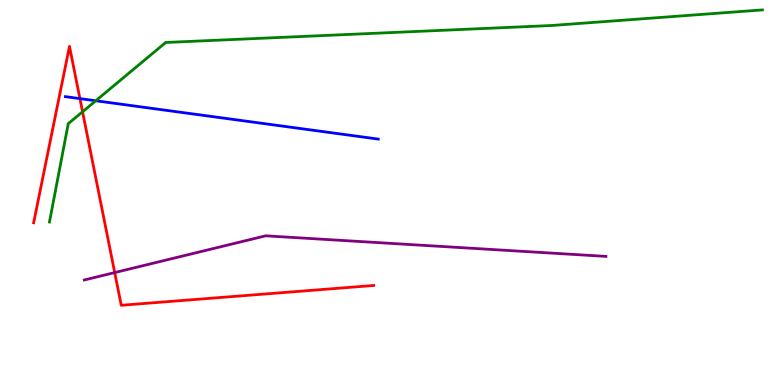[{'lines': ['blue', 'red'], 'intersections': [{'x': 1.03, 'y': 7.44}]}, {'lines': ['green', 'red'], 'intersections': [{'x': 1.07, 'y': 7.1}]}, {'lines': ['purple', 'red'], 'intersections': [{'x': 1.48, 'y': 2.92}]}, {'lines': ['blue', 'green'], 'intersections': [{'x': 1.24, 'y': 7.38}]}, {'lines': ['blue', 'purple'], 'intersections': []}, {'lines': ['green', 'purple'], 'intersections': []}]